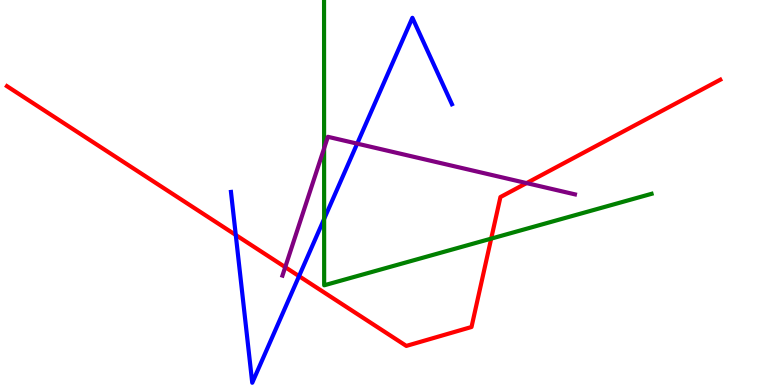[{'lines': ['blue', 'red'], 'intersections': [{'x': 3.04, 'y': 3.9}, {'x': 3.86, 'y': 2.83}]}, {'lines': ['green', 'red'], 'intersections': [{'x': 6.34, 'y': 3.8}]}, {'lines': ['purple', 'red'], 'intersections': [{'x': 3.68, 'y': 3.06}, {'x': 6.79, 'y': 5.24}]}, {'lines': ['blue', 'green'], 'intersections': [{'x': 4.18, 'y': 4.31}]}, {'lines': ['blue', 'purple'], 'intersections': [{'x': 4.61, 'y': 6.27}]}, {'lines': ['green', 'purple'], 'intersections': [{'x': 4.18, 'y': 6.15}]}]